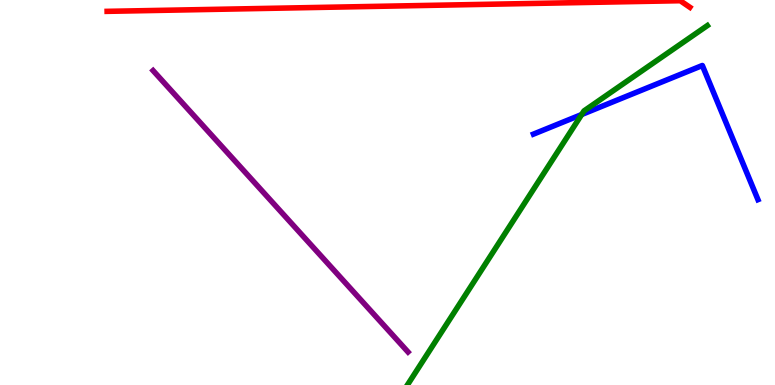[{'lines': ['blue', 'red'], 'intersections': []}, {'lines': ['green', 'red'], 'intersections': []}, {'lines': ['purple', 'red'], 'intersections': []}, {'lines': ['blue', 'green'], 'intersections': [{'x': 7.51, 'y': 7.03}]}, {'lines': ['blue', 'purple'], 'intersections': []}, {'lines': ['green', 'purple'], 'intersections': []}]